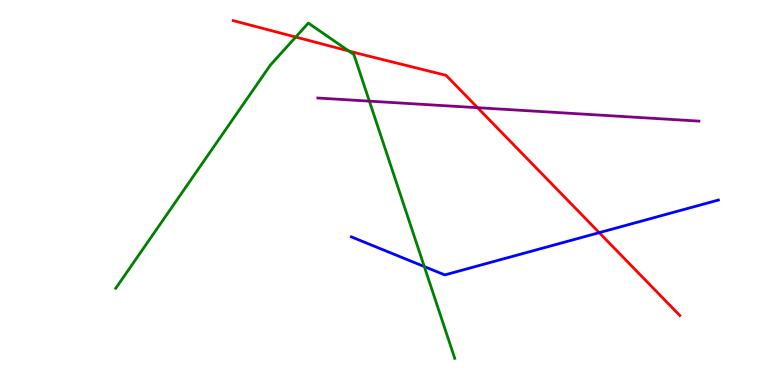[{'lines': ['blue', 'red'], 'intersections': [{'x': 7.73, 'y': 3.96}]}, {'lines': ['green', 'red'], 'intersections': [{'x': 3.82, 'y': 9.04}, {'x': 4.5, 'y': 8.68}]}, {'lines': ['purple', 'red'], 'intersections': [{'x': 6.16, 'y': 7.2}]}, {'lines': ['blue', 'green'], 'intersections': [{'x': 5.47, 'y': 3.08}]}, {'lines': ['blue', 'purple'], 'intersections': []}, {'lines': ['green', 'purple'], 'intersections': [{'x': 4.77, 'y': 7.37}]}]